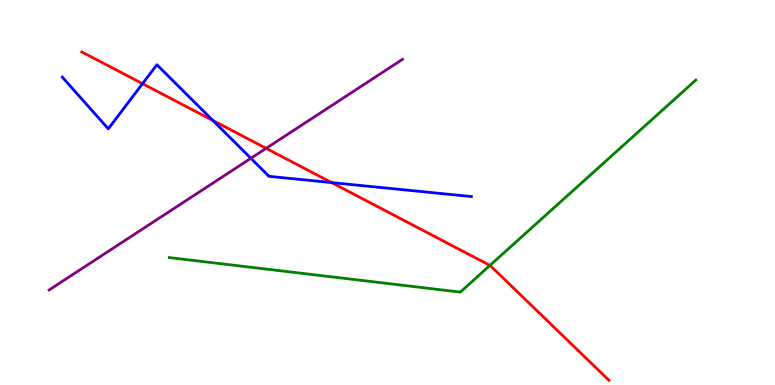[{'lines': ['blue', 'red'], 'intersections': [{'x': 1.84, 'y': 7.83}, {'x': 2.75, 'y': 6.87}, {'x': 4.28, 'y': 5.26}]}, {'lines': ['green', 'red'], 'intersections': [{'x': 6.32, 'y': 3.11}]}, {'lines': ['purple', 'red'], 'intersections': [{'x': 3.43, 'y': 6.15}]}, {'lines': ['blue', 'green'], 'intersections': []}, {'lines': ['blue', 'purple'], 'intersections': [{'x': 3.24, 'y': 5.89}]}, {'lines': ['green', 'purple'], 'intersections': []}]